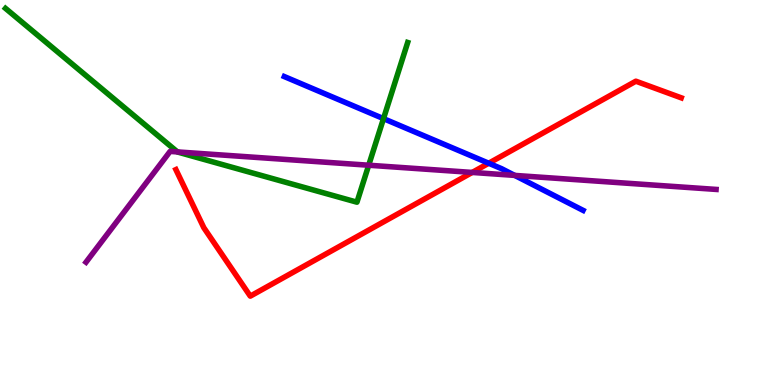[{'lines': ['blue', 'red'], 'intersections': [{'x': 6.31, 'y': 5.76}]}, {'lines': ['green', 'red'], 'intersections': []}, {'lines': ['purple', 'red'], 'intersections': [{'x': 6.09, 'y': 5.52}]}, {'lines': ['blue', 'green'], 'intersections': [{'x': 4.95, 'y': 6.92}]}, {'lines': ['blue', 'purple'], 'intersections': [{'x': 6.64, 'y': 5.44}]}, {'lines': ['green', 'purple'], 'intersections': [{'x': 2.29, 'y': 6.05}, {'x': 4.76, 'y': 5.71}]}]